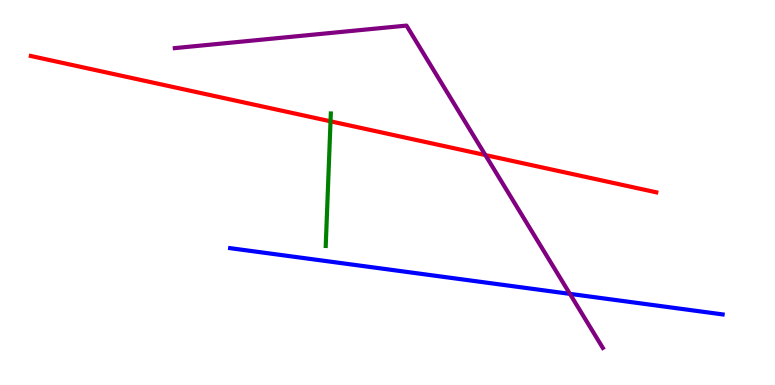[{'lines': ['blue', 'red'], 'intersections': []}, {'lines': ['green', 'red'], 'intersections': [{'x': 4.26, 'y': 6.85}]}, {'lines': ['purple', 'red'], 'intersections': [{'x': 6.26, 'y': 5.97}]}, {'lines': ['blue', 'green'], 'intersections': []}, {'lines': ['blue', 'purple'], 'intersections': [{'x': 7.35, 'y': 2.37}]}, {'lines': ['green', 'purple'], 'intersections': []}]